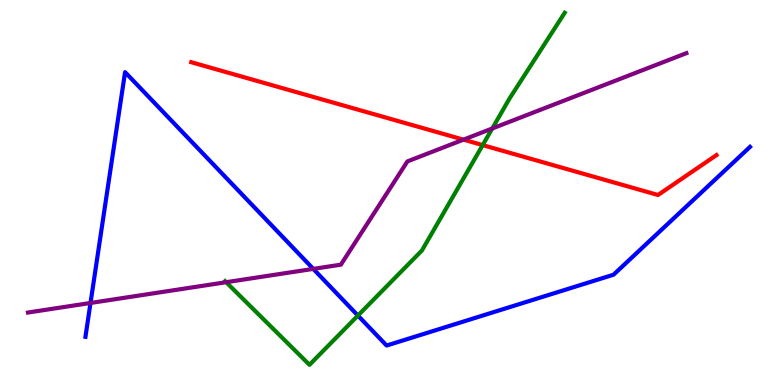[{'lines': ['blue', 'red'], 'intersections': []}, {'lines': ['green', 'red'], 'intersections': [{'x': 6.23, 'y': 6.23}]}, {'lines': ['purple', 'red'], 'intersections': [{'x': 5.98, 'y': 6.37}]}, {'lines': ['blue', 'green'], 'intersections': [{'x': 4.62, 'y': 1.8}]}, {'lines': ['blue', 'purple'], 'intersections': [{'x': 1.17, 'y': 2.13}, {'x': 4.04, 'y': 3.02}]}, {'lines': ['green', 'purple'], 'intersections': [{'x': 2.92, 'y': 2.67}, {'x': 6.35, 'y': 6.66}]}]